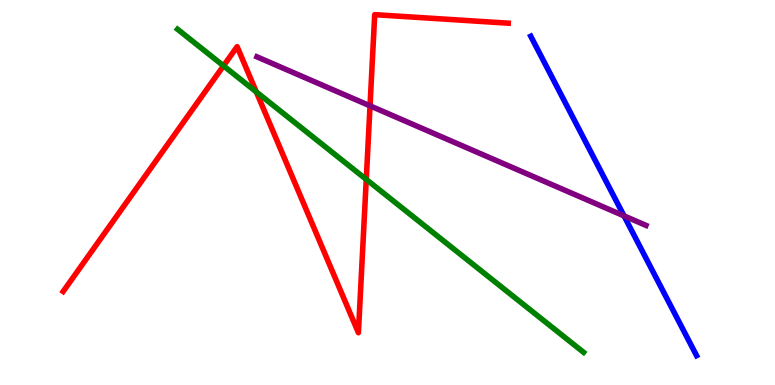[{'lines': ['blue', 'red'], 'intersections': []}, {'lines': ['green', 'red'], 'intersections': [{'x': 2.88, 'y': 8.29}, {'x': 3.31, 'y': 7.61}, {'x': 4.73, 'y': 5.34}]}, {'lines': ['purple', 'red'], 'intersections': [{'x': 4.77, 'y': 7.25}]}, {'lines': ['blue', 'green'], 'intersections': []}, {'lines': ['blue', 'purple'], 'intersections': [{'x': 8.05, 'y': 4.39}]}, {'lines': ['green', 'purple'], 'intersections': []}]